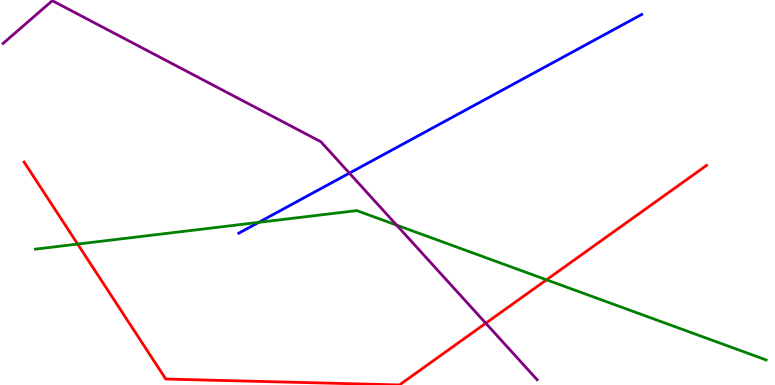[{'lines': ['blue', 'red'], 'intersections': []}, {'lines': ['green', 'red'], 'intersections': [{'x': 1.0, 'y': 3.66}, {'x': 7.05, 'y': 2.73}]}, {'lines': ['purple', 'red'], 'intersections': [{'x': 6.27, 'y': 1.6}]}, {'lines': ['blue', 'green'], 'intersections': [{'x': 3.34, 'y': 4.22}]}, {'lines': ['blue', 'purple'], 'intersections': [{'x': 4.51, 'y': 5.5}]}, {'lines': ['green', 'purple'], 'intersections': [{'x': 5.12, 'y': 4.15}]}]